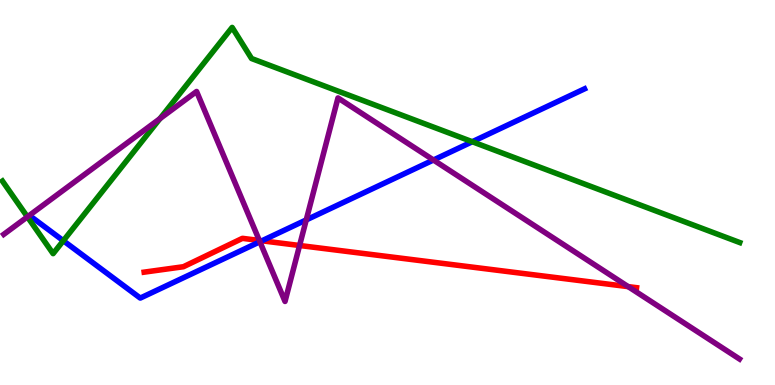[{'lines': ['blue', 'red'], 'intersections': [{'x': 3.38, 'y': 3.75}]}, {'lines': ['green', 'red'], 'intersections': []}, {'lines': ['purple', 'red'], 'intersections': [{'x': 3.35, 'y': 3.75}, {'x': 3.87, 'y': 3.62}, {'x': 8.11, 'y': 2.55}]}, {'lines': ['blue', 'green'], 'intersections': [{'x': 0.817, 'y': 3.75}, {'x': 6.09, 'y': 6.32}]}, {'lines': ['blue', 'purple'], 'intersections': [{'x': 3.35, 'y': 3.72}, {'x': 3.95, 'y': 4.29}, {'x': 5.59, 'y': 5.84}]}, {'lines': ['green', 'purple'], 'intersections': [{'x': 0.354, 'y': 4.37}, {'x': 2.06, 'y': 6.92}]}]